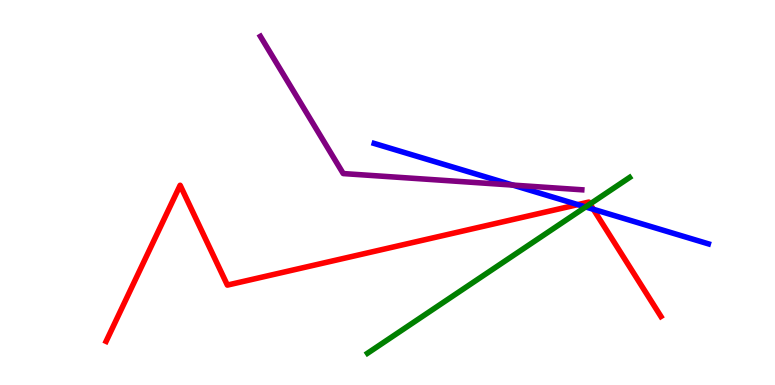[{'lines': ['blue', 'red'], 'intersections': [{'x': 7.46, 'y': 4.69}, {'x': 7.66, 'y': 4.56}]}, {'lines': ['green', 'red'], 'intersections': [{'x': 7.61, 'y': 4.7}]}, {'lines': ['purple', 'red'], 'intersections': []}, {'lines': ['blue', 'green'], 'intersections': [{'x': 7.56, 'y': 4.62}]}, {'lines': ['blue', 'purple'], 'intersections': [{'x': 6.62, 'y': 5.19}]}, {'lines': ['green', 'purple'], 'intersections': []}]